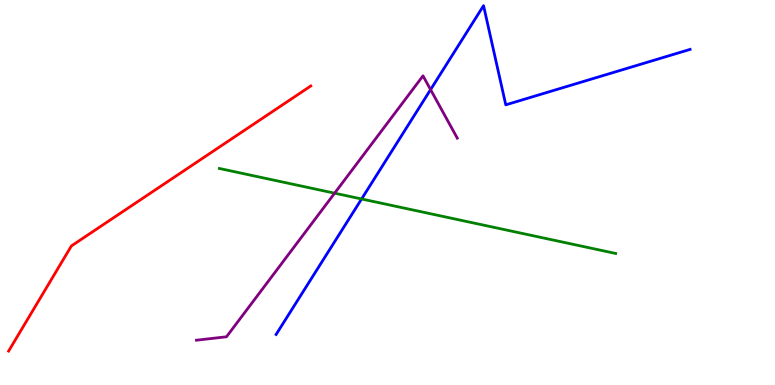[{'lines': ['blue', 'red'], 'intersections': []}, {'lines': ['green', 'red'], 'intersections': []}, {'lines': ['purple', 'red'], 'intersections': []}, {'lines': ['blue', 'green'], 'intersections': [{'x': 4.67, 'y': 4.83}]}, {'lines': ['blue', 'purple'], 'intersections': [{'x': 5.56, 'y': 7.67}]}, {'lines': ['green', 'purple'], 'intersections': [{'x': 4.32, 'y': 4.98}]}]